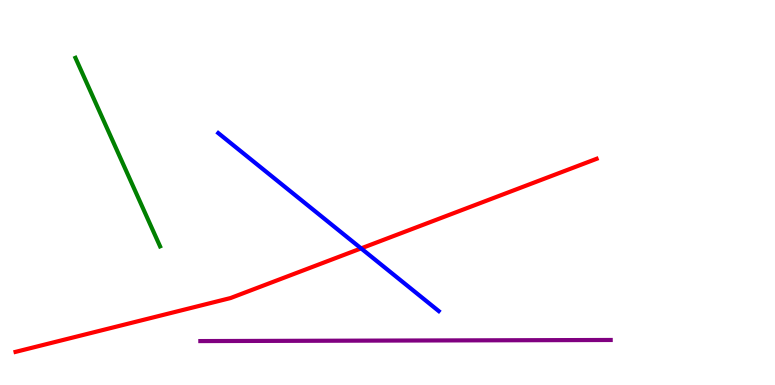[{'lines': ['blue', 'red'], 'intersections': [{'x': 4.66, 'y': 3.55}]}, {'lines': ['green', 'red'], 'intersections': []}, {'lines': ['purple', 'red'], 'intersections': []}, {'lines': ['blue', 'green'], 'intersections': []}, {'lines': ['blue', 'purple'], 'intersections': []}, {'lines': ['green', 'purple'], 'intersections': []}]